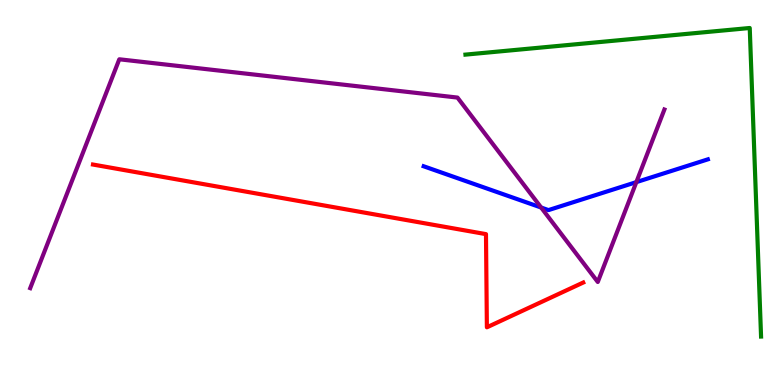[{'lines': ['blue', 'red'], 'intersections': []}, {'lines': ['green', 'red'], 'intersections': []}, {'lines': ['purple', 'red'], 'intersections': []}, {'lines': ['blue', 'green'], 'intersections': []}, {'lines': ['blue', 'purple'], 'intersections': [{'x': 6.98, 'y': 4.61}, {'x': 8.21, 'y': 5.27}]}, {'lines': ['green', 'purple'], 'intersections': []}]